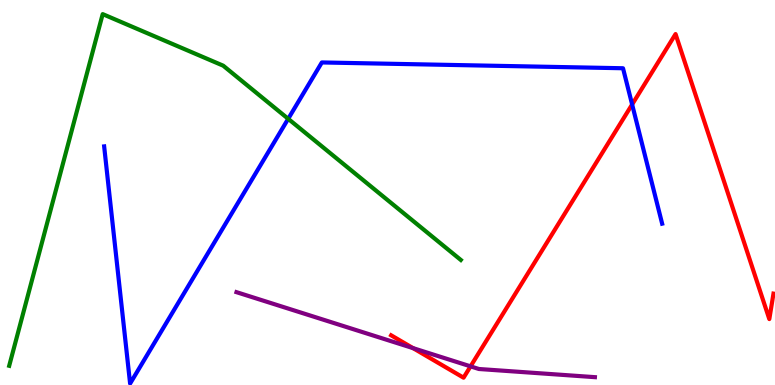[{'lines': ['blue', 'red'], 'intersections': [{'x': 8.16, 'y': 7.29}]}, {'lines': ['green', 'red'], 'intersections': []}, {'lines': ['purple', 'red'], 'intersections': [{'x': 5.33, 'y': 0.958}, {'x': 6.07, 'y': 0.484}]}, {'lines': ['blue', 'green'], 'intersections': [{'x': 3.72, 'y': 6.91}]}, {'lines': ['blue', 'purple'], 'intersections': []}, {'lines': ['green', 'purple'], 'intersections': []}]